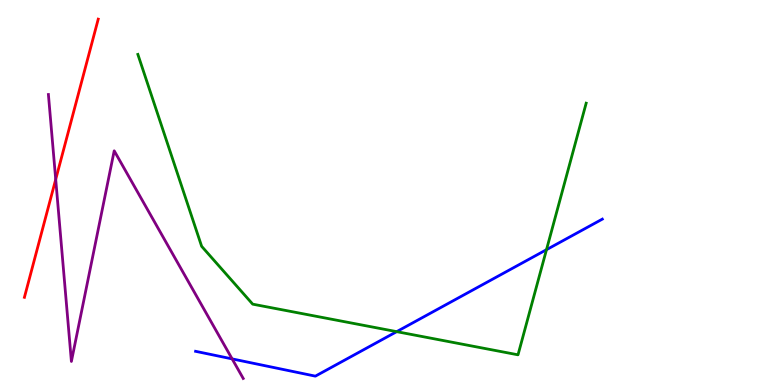[{'lines': ['blue', 'red'], 'intersections': []}, {'lines': ['green', 'red'], 'intersections': []}, {'lines': ['purple', 'red'], 'intersections': [{'x': 0.719, 'y': 5.34}]}, {'lines': ['blue', 'green'], 'intersections': [{'x': 5.12, 'y': 1.39}, {'x': 7.05, 'y': 3.51}]}, {'lines': ['blue', 'purple'], 'intersections': [{'x': 3.0, 'y': 0.678}]}, {'lines': ['green', 'purple'], 'intersections': []}]